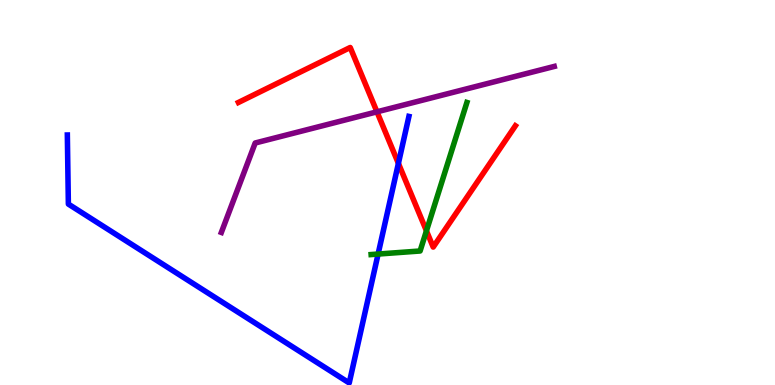[{'lines': ['blue', 'red'], 'intersections': [{'x': 5.14, 'y': 5.76}]}, {'lines': ['green', 'red'], 'intersections': [{'x': 5.5, 'y': 4.0}]}, {'lines': ['purple', 'red'], 'intersections': [{'x': 4.86, 'y': 7.1}]}, {'lines': ['blue', 'green'], 'intersections': [{'x': 4.88, 'y': 3.4}]}, {'lines': ['blue', 'purple'], 'intersections': []}, {'lines': ['green', 'purple'], 'intersections': []}]